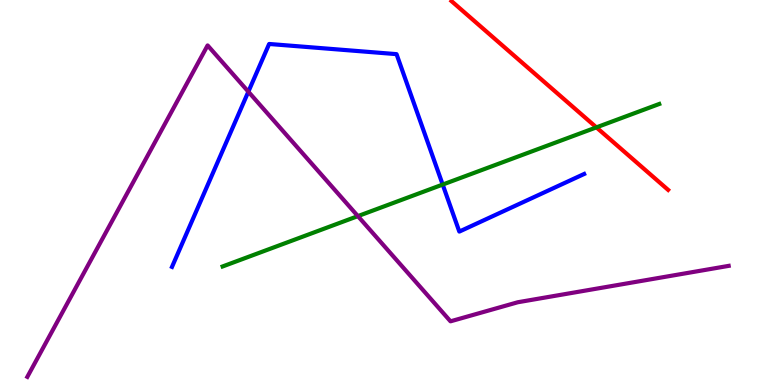[{'lines': ['blue', 'red'], 'intersections': []}, {'lines': ['green', 'red'], 'intersections': [{'x': 7.7, 'y': 6.69}]}, {'lines': ['purple', 'red'], 'intersections': []}, {'lines': ['blue', 'green'], 'intersections': [{'x': 5.71, 'y': 5.21}]}, {'lines': ['blue', 'purple'], 'intersections': [{'x': 3.2, 'y': 7.62}]}, {'lines': ['green', 'purple'], 'intersections': [{'x': 4.62, 'y': 4.39}]}]